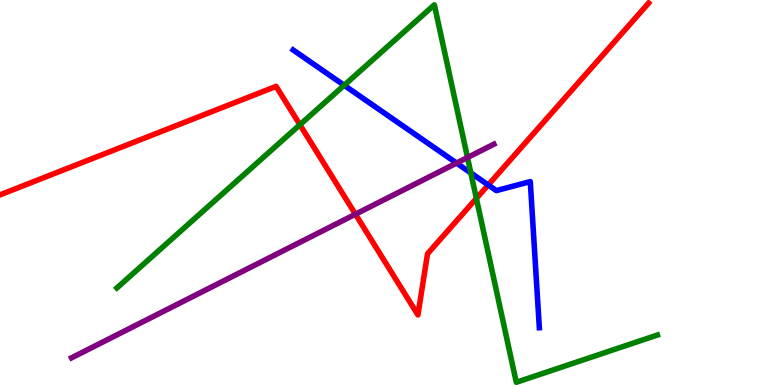[{'lines': ['blue', 'red'], 'intersections': [{'x': 6.3, 'y': 5.2}]}, {'lines': ['green', 'red'], 'intersections': [{'x': 3.87, 'y': 6.76}, {'x': 6.15, 'y': 4.85}]}, {'lines': ['purple', 'red'], 'intersections': [{'x': 4.59, 'y': 4.44}]}, {'lines': ['blue', 'green'], 'intersections': [{'x': 4.44, 'y': 7.79}, {'x': 6.08, 'y': 5.51}]}, {'lines': ['blue', 'purple'], 'intersections': [{'x': 5.89, 'y': 5.76}]}, {'lines': ['green', 'purple'], 'intersections': [{'x': 6.03, 'y': 5.91}]}]